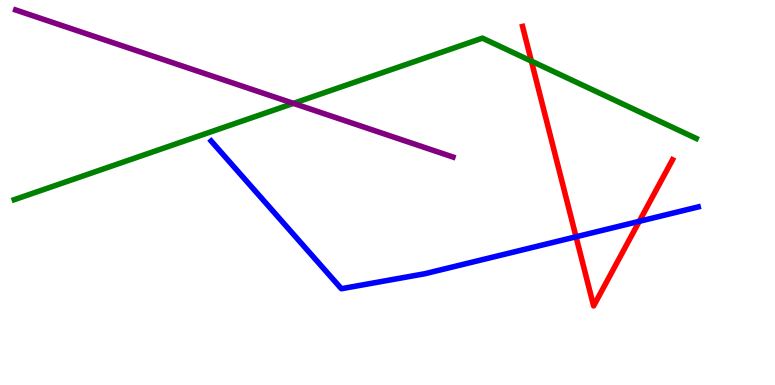[{'lines': ['blue', 'red'], 'intersections': [{'x': 7.43, 'y': 3.85}, {'x': 8.25, 'y': 4.25}]}, {'lines': ['green', 'red'], 'intersections': [{'x': 6.86, 'y': 8.41}]}, {'lines': ['purple', 'red'], 'intersections': []}, {'lines': ['blue', 'green'], 'intersections': []}, {'lines': ['blue', 'purple'], 'intersections': []}, {'lines': ['green', 'purple'], 'intersections': [{'x': 3.79, 'y': 7.32}]}]